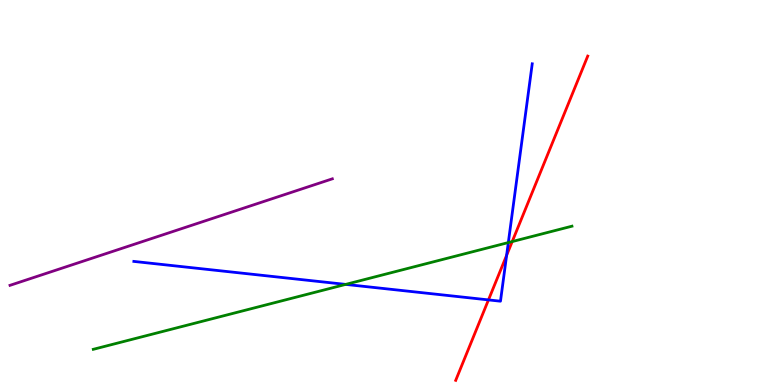[{'lines': ['blue', 'red'], 'intersections': [{'x': 6.3, 'y': 2.21}, {'x': 6.54, 'y': 3.37}]}, {'lines': ['green', 'red'], 'intersections': [{'x': 6.61, 'y': 3.73}]}, {'lines': ['purple', 'red'], 'intersections': []}, {'lines': ['blue', 'green'], 'intersections': [{'x': 4.46, 'y': 2.61}, {'x': 6.56, 'y': 3.7}]}, {'lines': ['blue', 'purple'], 'intersections': []}, {'lines': ['green', 'purple'], 'intersections': []}]